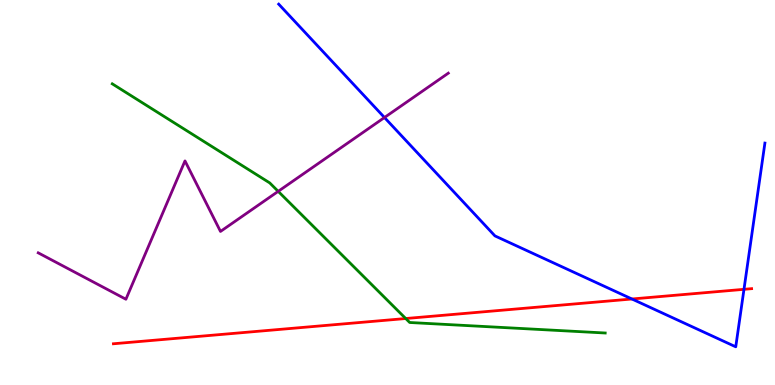[{'lines': ['blue', 'red'], 'intersections': [{'x': 8.15, 'y': 2.23}, {'x': 9.6, 'y': 2.49}]}, {'lines': ['green', 'red'], 'intersections': [{'x': 5.24, 'y': 1.73}]}, {'lines': ['purple', 'red'], 'intersections': []}, {'lines': ['blue', 'green'], 'intersections': []}, {'lines': ['blue', 'purple'], 'intersections': [{'x': 4.96, 'y': 6.95}]}, {'lines': ['green', 'purple'], 'intersections': [{'x': 3.59, 'y': 5.03}]}]